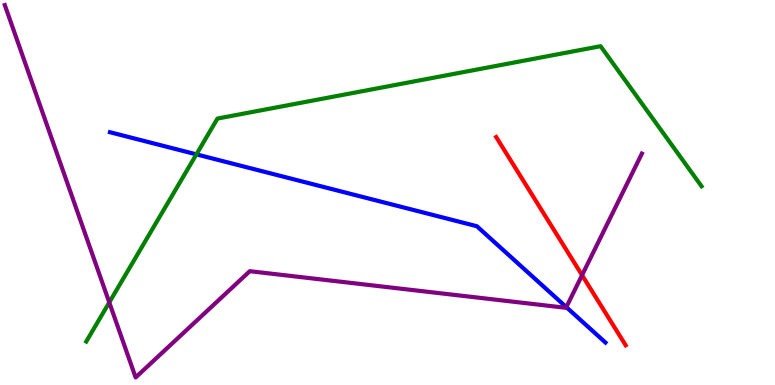[{'lines': ['blue', 'red'], 'intersections': []}, {'lines': ['green', 'red'], 'intersections': []}, {'lines': ['purple', 'red'], 'intersections': [{'x': 7.51, 'y': 2.85}]}, {'lines': ['blue', 'green'], 'intersections': [{'x': 2.53, 'y': 5.99}]}, {'lines': ['blue', 'purple'], 'intersections': [{'x': 7.31, 'y': 2.02}]}, {'lines': ['green', 'purple'], 'intersections': [{'x': 1.41, 'y': 2.15}]}]